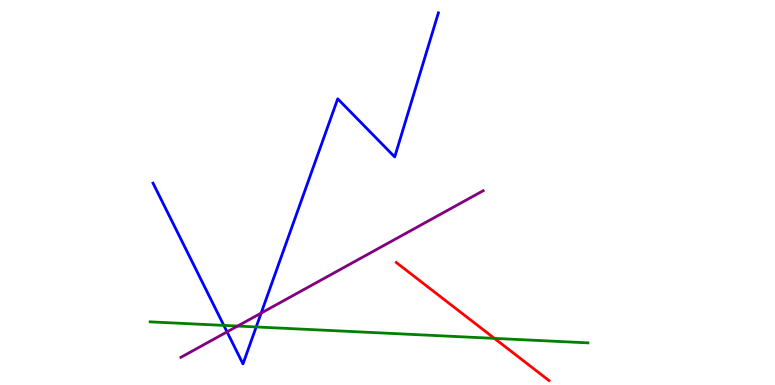[{'lines': ['blue', 'red'], 'intersections': []}, {'lines': ['green', 'red'], 'intersections': [{'x': 6.38, 'y': 1.21}]}, {'lines': ['purple', 'red'], 'intersections': []}, {'lines': ['blue', 'green'], 'intersections': [{'x': 2.89, 'y': 1.55}, {'x': 3.31, 'y': 1.51}]}, {'lines': ['blue', 'purple'], 'intersections': [{'x': 2.93, 'y': 1.38}, {'x': 3.37, 'y': 1.87}]}, {'lines': ['green', 'purple'], 'intersections': [{'x': 3.07, 'y': 1.53}]}]